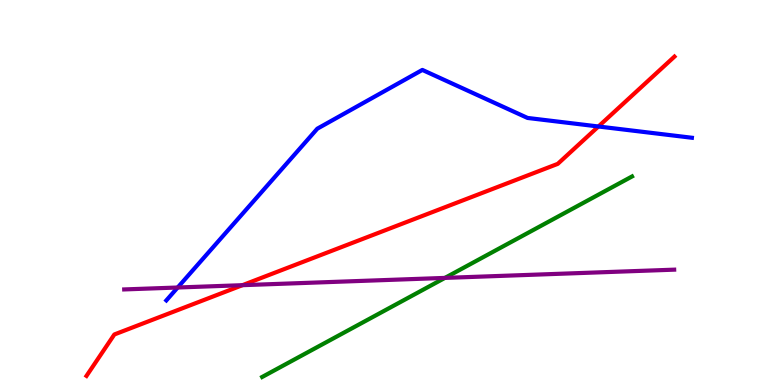[{'lines': ['blue', 'red'], 'intersections': [{'x': 7.72, 'y': 6.71}]}, {'lines': ['green', 'red'], 'intersections': []}, {'lines': ['purple', 'red'], 'intersections': [{'x': 3.13, 'y': 2.59}]}, {'lines': ['blue', 'green'], 'intersections': []}, {'lines': ['blue', 'purple'], 'intersections': [{'x': 2.29, 'y': 2.53}]}, {'lines': ['green', 'purple'], 'intersections': [{'x': 5.74, 'y': 2.78}]}]